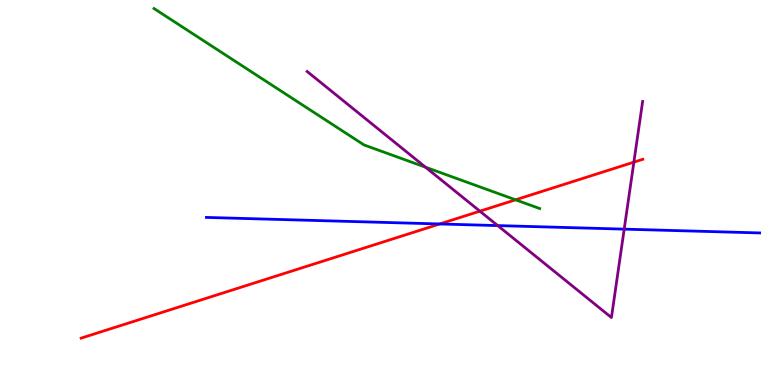[{'lines': ['blue', 'red'], 'intersections': [{'x': 5.67, 'y': 4.18}]}, {'lines': ['green', 'red'], 'intersections': [{'x': 6.65, 'y': 4.81}]}, {'lines': ['purple', 'red'], 'intersections': [{'x': 6.19, 'y': 4.51}, {'x': 8.18, 'y': 5.79}]}, {'lines': ['blue', 'green'], 'intersections': []}, {'lines': ['blue', 'purple'], 'intersections': [{'x': 6.42, 'y': 4.14}, {'x': 8.05, 'y': 4.05}]}, {'lines': ['green', 'purple'], 'intersections': [{'x': 5.49, 'y': 5.66}]}]